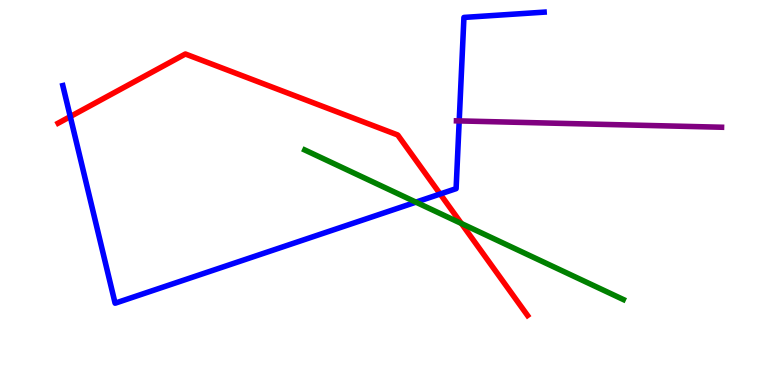[{'lines': ['blue', 'red'], 'intersections': [{'x': 0.907, 'y': 6.97}, {'x': 5.68, 'y': 4.96}]}, {'lines': ['green', 'red'], 'intersections': [{'x': 5.95, 'y': 4.19}]}, {'lines': ['purple', 'red'], 'intersections': []}, {'lines': ['blue', 'green'], 'intersections': [{'x': 5.37, 'y': 4.75}]}, {'lines': ['blue', 'purple'], 'intersections': [{'x': 5.93, 'y': 6.86}]}, {'lines': ['green', 'purple'], 'intersections': []}]